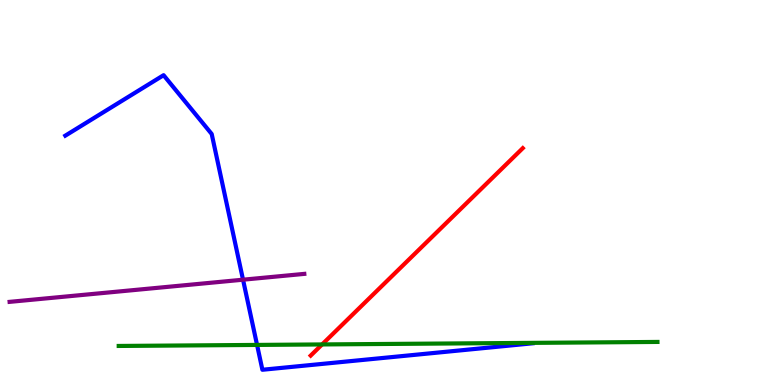[{'lines': ['blue', 'red'], 'intersections': []}, {'lines': ['green', 'red'], 'intersections': [{'x': 4.16, 'y': 1.05}]}, {'lines': ['purple', 'red'], 'intersections': []}, {'lines': ['blue', 'green'], 'intersections': [{'x': 3.32, 'y': 1.04}]}, {'lines': ['blue', 'purple'], 'intersections': [{'x': 3.14, 'y': 2.74}]}, {'lines': ['green', 'purple'], 'intersections': []}]